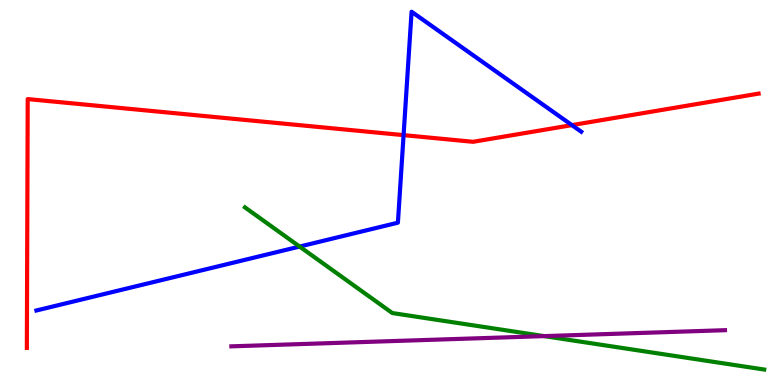[{'lines': ['blue', 'red'], 'intersections': [{'x': 5.21, 'y': 6.49}, {'x': 7.38, 'y': 6.75}]}, {'lines': ['green', 'red'], 'intersections': []}, {'lines': ['purple', 'red'], 'intersections': []}, {'lines': ['blue', 'green'], 'intersections': [{'x': 3.87, 'y': 3.6}]}, {'lines': ['blue', 'purple'], 'intersections': []}, {'lines': ['green', 'purple'], 'intersections': [{'x': 7.02, 'y': 1.27}]}]